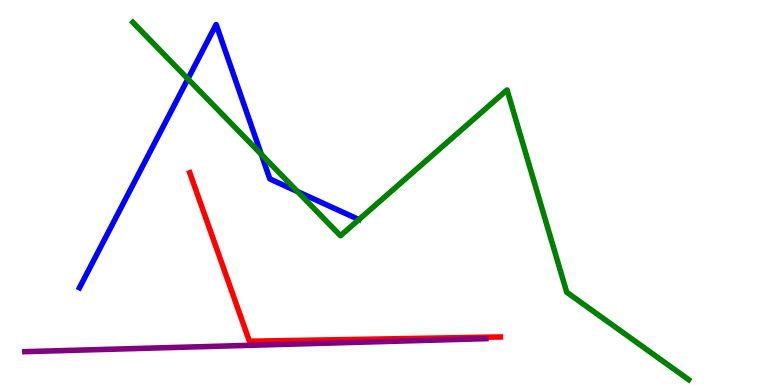[{'lines': ['blue', 'red'], 'intersections': []}, {'lines': ['green', 'red'], 'intersections': []}, {'lines': ['purple', 'red'], 'intersections': []}, {'lines': ['blue', 'green'], 'intersections': [{'x': 2.42, 'y': 7.95}, {'x': 3.37, 'y': 5.99}, {'x': 3.84, 'y': 5.02}, {'x': 4.63, 'y': 4.3}]}, {'lines': ['blue', 'purple'], 'intersections': []}, {'lines': ['green', 'purple'], 'intersections': []}]